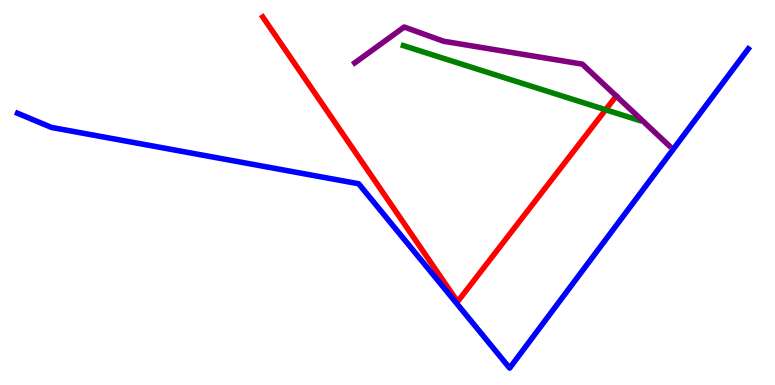[{'lines': ['blue', 'red'], 'intersections': []}, {'lines': ['green', 'red'], 'intersections': [{'x': 7.81, 'y': 7.15}]}, {'lines': ['purple', 'red'], 'intersections': [{'x': 7.95, 'y': 7.51}]}, {'lines': ['blue', 'green'], 'intersections': []}, {'lines': ['blue', 'purple'], 'intersections': []}, {'lines': ['green', 'purple'], 'intersections': []}]